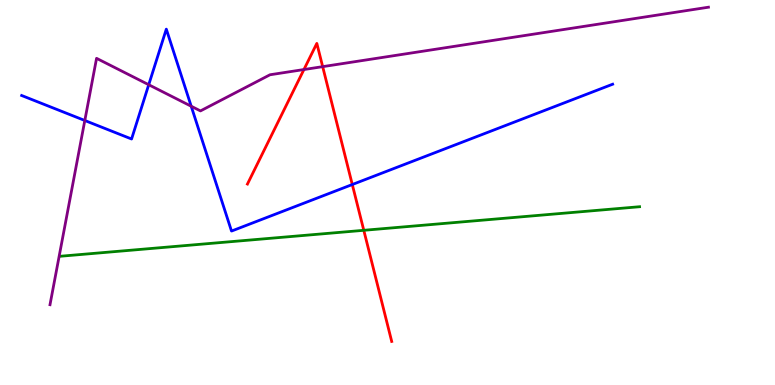[{'lines': ['blue', 'red'], 'intersections': [{'x': 4.55, 'y': 5.21}]}, {'lines': ['green', 'red'], 'intersections': [{'x': 4.69, 'y': 4.02}]}, {'lines': ['purple', 'red'], 'intersections': [{'x': 3.92, 'y': 8.19}, {'x': 4.16, 'y': 8.27}]}, {'lines': ['blue', 'green'], 'intersections': []}, {'lines': ['blue', 'purple'], 'intersections': [{'x': 1.09, 'y': 6.87}, {'x': 1.92, 'y': 7.8}, {'x': 2.47, 'y': 7.24}]}, {'lines': ['green', 'purple'], 'intersections': []}]